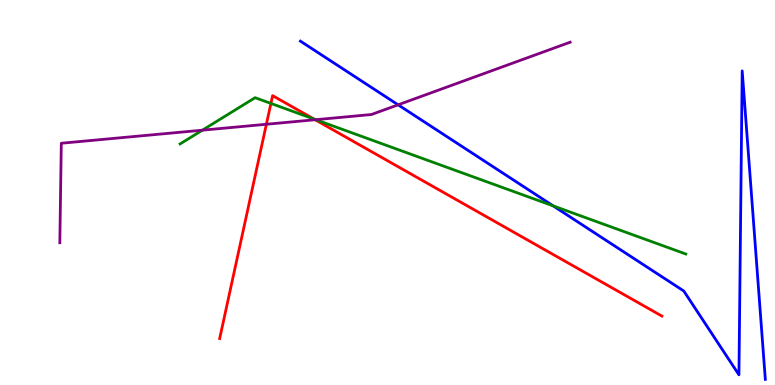[{'lines': ['blue', 'red'], 'intersections': []}, {'lines': ['green', 'red'], 'intersections': [{'x': 3.5, 'y': 7.31}, {'x': 4.05, 'y': 6.91}]}, {'lines': ['purple', 'red'], 'intersections': [{'x': 3.44, 'y': 6.77}, {'x': 4.07, 'y': 6.89}]}, {'lines': ['blue', 'green'], 'intersections': [{'x': 7.14, 'y': 4.65}]}, {'lines': ['blue', 'purple'], 'intersections': [{'x': 5.14, 'y': 7.28}]}, {'lines': ['green', 'purple'], 'intersections': [{'x': 2.61, 'y': 6.62}, {'x': 4.07, 'y': 6.89}]}]